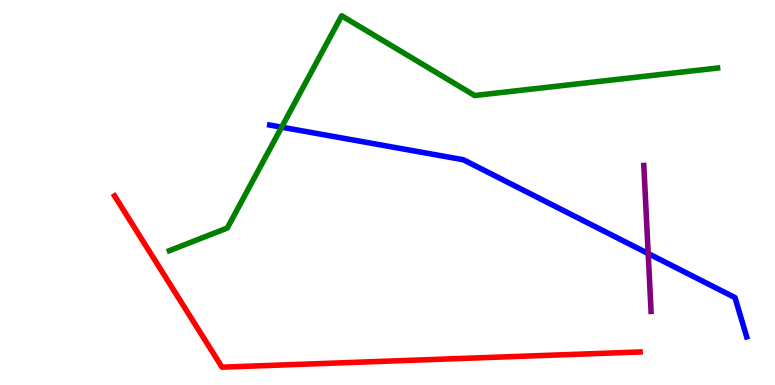[{'lines': ['blue', 'red'], 'intersections': []}, {'lines': ['green', 'red'], 'intersections': []}, {'lines': ['purple', 'red'], 'intersections': []}, {'lines': ['blue', 'green'], 'intersections': [{'x': 3.63, 'y': 6.7}]}, {'lines': ['blue', 'purple'], 'intersections': [{'x': 8.36, 'y': 3.41}]}, {'lines': ['green', 'purple'], 'intersections': []}]